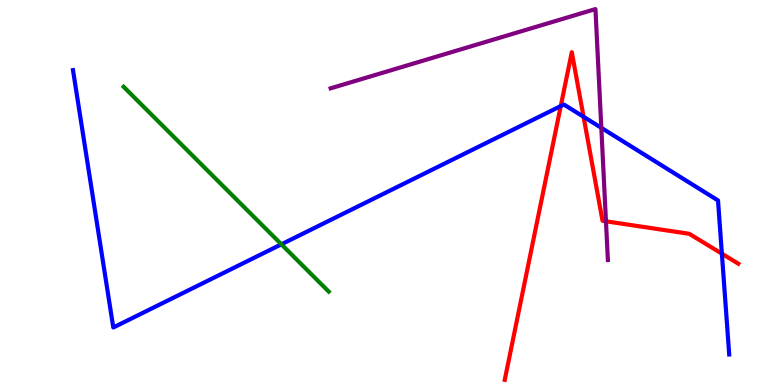[{'lines': ['blue', 'red'], 'intersections': [{'x': 7.24, 'y': 7.24}, {'x': 7.53, 'y': 6.97}, {'x': 9.31, 'y': 3.41}]}, {'lines': ['green', 'red'], 'intersections': []}, {'lines': ['purple', 'red'], 'intersections': [{'x': 7.82, 'y': 4.25}]}, {'lines': ['blue', 'green'], 'intersections': [{'x': 3.63, 'y': 3.65}]}, {'lines': ['blue', 'purple'], 'intersections': [{'x': 7.76, 'y': 6.68}]}, {'lines': ['green', 'purple'], 'intersections': []}]